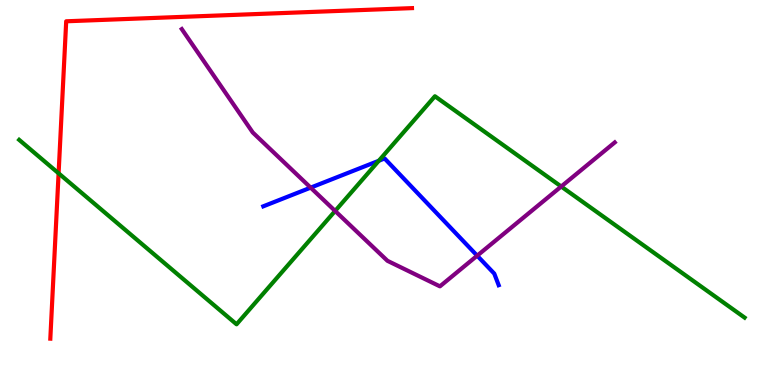[{'lines': ['blue', 'red'], 'intersections': []}, {'lines': ['green', 'red'], 'intersections': [{'x': 0.756, 'y': 5.5}]}, {'lines': ['purple', 'red'], 'intersections': []}, {'lines': ['blue', 'green'], 'intersections': [{'x': 4.89, 'y': 5.82}]}, {'lines': ['blue', 'purple'], 'intersections': [{'x': 4.01, 'y': 5.13}, {'x': 6.16, 'y': 3.36}]}, {'lines': ['green', 'purple'], 'intersections': [{'x': 4.32, 'y': 4.52}, {'x': 7.24, 'y': 5.16}]}]